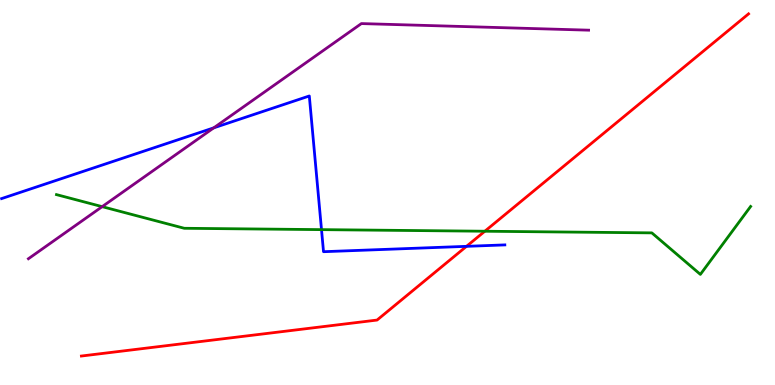[{'lines': ['blue', 'red'], 'intersections': [{'x': 6.02, 'y': 3.6}]}, {'lines': ['green', 'red'], 'intersections': [{'x': 6.26, 'y': 3.99}]}, {'lines': ['purple', 'red'], 'intersections': []}, {'lines': ['blue', 'green'], 'intersections': [{'x': 4.15, 'y': 4.04}]}, {'lines': ['blue', 'purple'], 'intersections': [{'x': 2.76, 'y': 6.68}]}, {'lines': ['green', 'purple'], 'intersections': [{'x': 1.32, 'y': 4.63}]}]